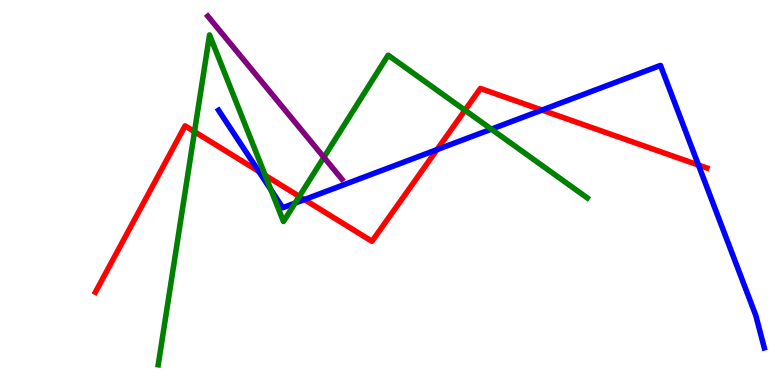[{'lines': ['blue', 'red'], 'intersections': [{'x': 3.34, 'y': 5.55}, {'x': 3.93, 'y': 4.82}, {'x': 5.64, 'y': 6.11}, {'x': 6.99, 'y': 7.14}, {'x': 9.01, 'y': 5.71}]}, {'lines': ['green', 'red'], 'intersections': [{'x': 2.51, 'y': 6.58}, {'x': 3.42, 'y': 5.45}, {'x': 3.86, 'y': 4.9}, {'x': 6.0, 'y': 7.14}]}, {'lines': ['purple', 'red'], 'intersections': []}, {'lines': ['blue', 'green'], 'intersections': [{'x': 3.5, 'y': 5.07}, {'x': 3.81, 'y': 4.72}, {'x': 6.34, 'y': 6.65}]}, {'lines': ['blue', 'purple'], 'intersections': []}, {'lines': ['green', 'purple'], 'intersections': [{'x': 4.18, 'y': 5.91}]}]